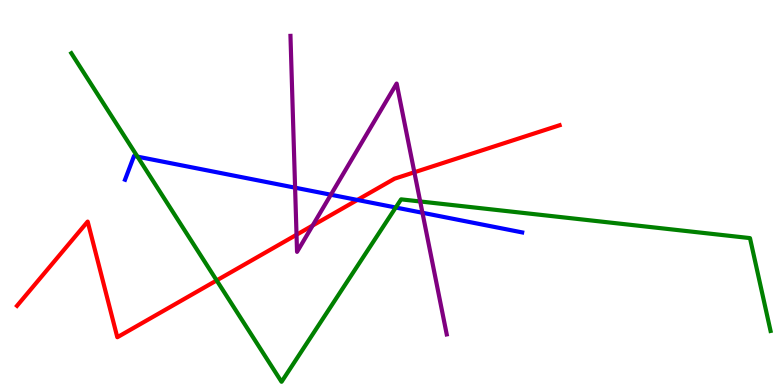[{'lines': ['blue', 'red'], 'intersections': [{'x': 4.61, 'y': 4.81}]}, {'lines': ['green', 'red'], 'intersections': [{'x': 2.8, 'y': 2.72}]}, {'lines': ['purple', 'red'], 'intersections': [{'x': 3.83, 'y': 3.9}, {'x': 4.03, 'y': 4.14}, {'x': 5.35, 'y': 5.53}]}, {'lines': ['blue', 'green'], 'intersections': [{'x': 1.77, 'y': 5.93}, {'x': 5.11, 'y': 4.61}]}, {'lines': ['blue', 'purple'], 'intersections': [{'x': 3.81, 'y': 5.12}, {'x': 4.27, 'y': 4.94}, {'x': 5.45, 'y': 4.47}]}, {'lines': ['green', 'purple'], 'intersections': [{'x': 5.42, 'y': 4.77}]}]